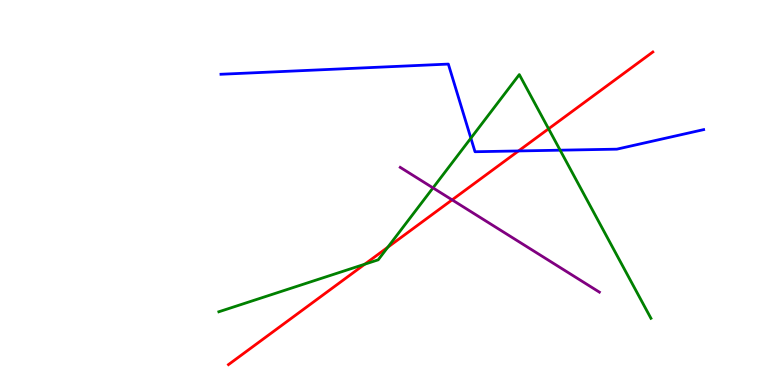[{'lines': ['blue', 'red'], 'intersections': [{'x': 6.69, 'y': 6.08}]}, {'lines': ['green', 'red'], 'intersections': [{'x': 4.71, 'y': 3.14}, {'x': 5.0, 'y': 3.58}, {'x': 7.08, 'y': 6.65}]}, {'lines': ['purple', 'red'], 'intersections': [{'x': 5.83, 'y': 4.81}]}, {'lines': ['blue', 'green'], 'intersections': [{'x': 6.08, 'y': 6.41}, {'x': 7.23, 'y': 6.1}]}, {'lines': ['blue', 'purple'], 'intersections': []}, {'lines': ['green', 'purple'], 'intersections': [{'x': 5.59, 'y': 5.12}]}]